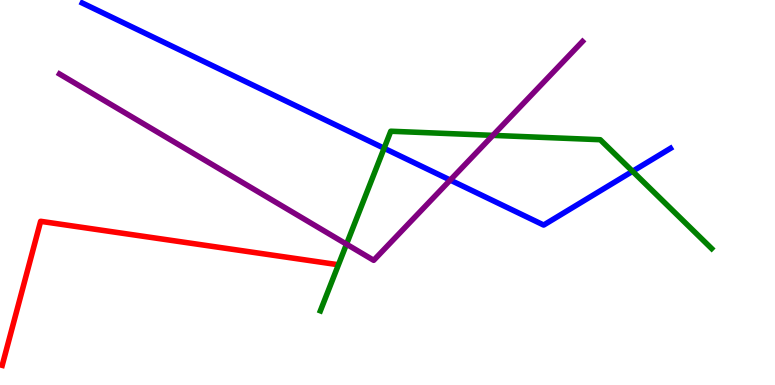[{'lines': ['blue', 'red'], 'intersections': []}, {'lines': ['green', 'red'], 'intersections': []}, {'lines': ['purple', 'red'], 'intersections': []}, {'lines': ['blue', 'green'], 'intersections': [{'x': 4.96, 'y': 6.15}, {'x': 8.16, 'y': 5.55}]}, {'lines': ['blue', 'purple'], 'intersections': [{'x': 5.81, 'y': 5.32}]}, {'lines': ['green', 'purple'], 'intersections': [{'x': 4.47, 'y': 3.66}, {'x': 6.36, 'y': 6.48}]}]